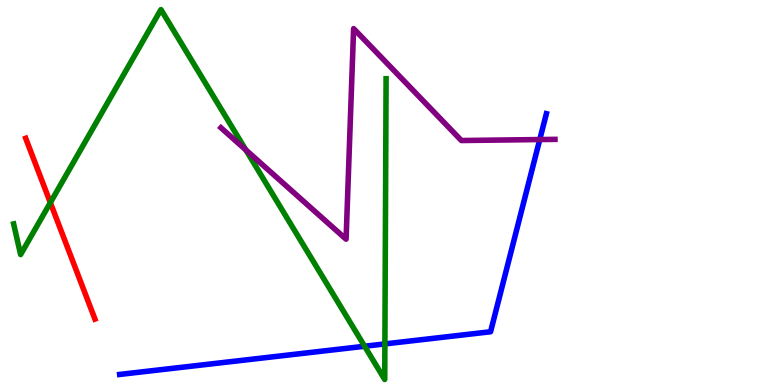[{'lines': ['blue', 'red'], 'intersections': []}, {'lines': ['green', 'red'], 'intersections': [{'x': 0.65, 'y': 4.74}]}, {'lines': ['purple', 'red'], 'intersections': []}, {'lines': ['blue', 'green'], 'intersections': [{'x': 4.7, 'y': 1.01}, {'x': 4.97, 'y': 1.07}]}, {'lines': ['blue', 'purple'], 'intersections': [{'x': 6.96, 'y': 6.38}]}, {'lines': ['green', 'purple'], 'intersections': [{'x': 3.17, 'y': 6.11}]}]